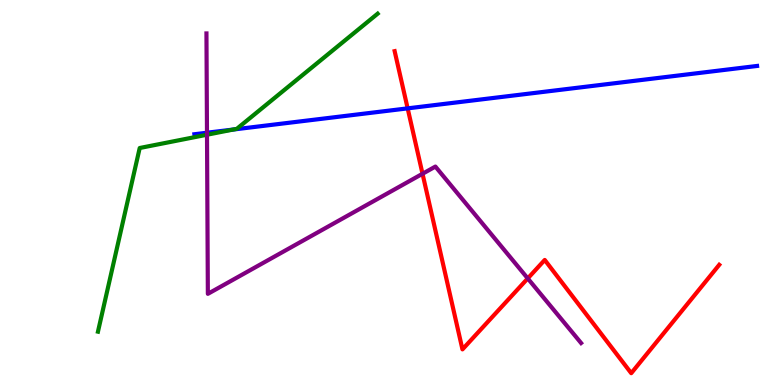[{'lines': ['blue', 'red'], 'intersections': [{'x': 5.26, 'y': 7.19}]}, {'lines': ['green', 'red'], 'intersections': []}, {'lines': ['purple', 'red'], 'intersections': [{'x': 5.45, 'y': 5.49}, {'x': 6.81, 'y': 2.77}]}, {'lines': ['blue', 'green'], 'intersections': [{'x': 3.01, 'y': 6.64}]}, {'lines': ['blue', 'purple'], 'intersections': [{'x': 2.67, 'y': 6.55}]}, {'lines': ['green', 'purple'], 'intersections': [{'x': 2.67, 'y': 6.5}]}]